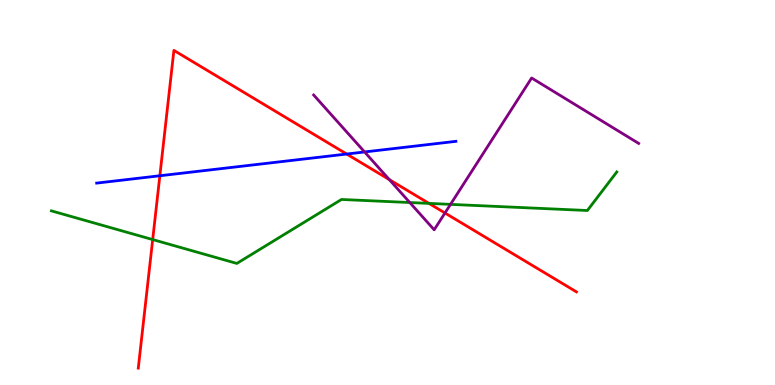[{'lines': ['blue', 'red'], 'intersections': [{'x': 2.06, 'y': 5.43}, {'x': 4.47, 'y': 6.0}]}, {'lines': ['green', 'red'], 'intersections': [{'x': 1.97, 'y': 3.78}, {'x': 5.53, 'y': 4.72}]}, {'lines': ['purple', 'red'], 'intersections': [{'x': 5.02, 'y': 5.34}, {'x': 5.74, 'y': 4.47}]}, {'lines': ['blue', 'green'], 'intersections': []}, {'lines': ['blue', 'purple'], 'intersections': [{'x': 4.7, 'y': 6.05}]}, {'lines': ['green', 'purple'], 'intersections': [{'x': 5.29, 'y': 4.74}, {'x': 5.81, 'y': 4.69}]}]